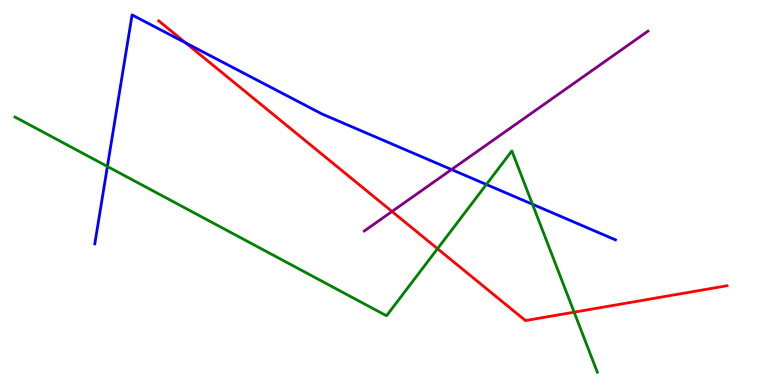[{'lines': ['blue', 'red'], 'intersections': [{'x': 2.4, 'y': 8.89}]}, {'lines': ['green', 'red'], 'intersections': [{'x': 5.65, 'y': 3.54}, {'x': 7.41, 'y': 1.89}]}, {'lines': ['purple', 'red'], 'intersections': [{'x': 5.06, 'y': 4.51}]}, {'lines': ['blue', 'green'], 'intersections': [{'x': 1.39, 'y': 5.68}, {'x': 6.28, 'y': 5.21}, {'x': 6.87, 'y': 4.69}]}, {'lines': ['blue', 'purple'], 'intersections': [{'x': 5.83, 'y': 5.6}]}, {'lines': ['green', 'purple'], 'intersections': []}]